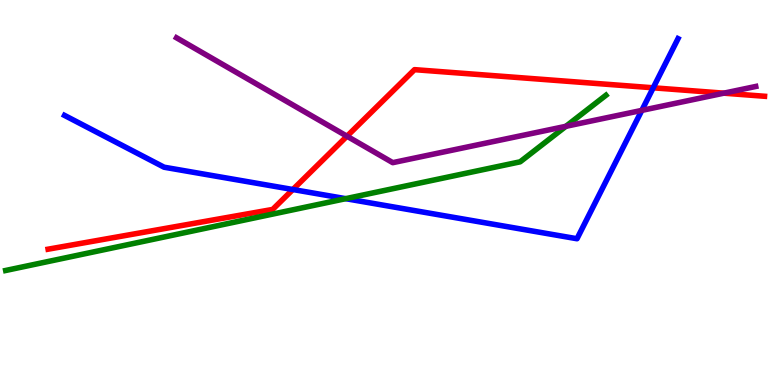[{'lines': ['blue', 'red'], 'intersections': [{'x': 3.78, 'y': 5.08}, {'x': 8.43, 'y': 7.72}]}, {'lines': ['green', 'red'], 'intersections': []}, {'lines': ['purple', 'red'], 'intersections': [{'x': 4.48, 'y': 6.46}, {'x': 9.34, 'y': 7.58}]}, {'lines': ['blue', 'green'], 'intersections': [{'x': 4.46, 'y': 4.84}]}, {'lines': ['blue', 'purple'], 'intersections': [{'x': 8.28, 'y': 7.13}]}, {'lines': ['green', 'purple'], 'intersections': [{'x': 7.3, 'y': 6.72}]}]